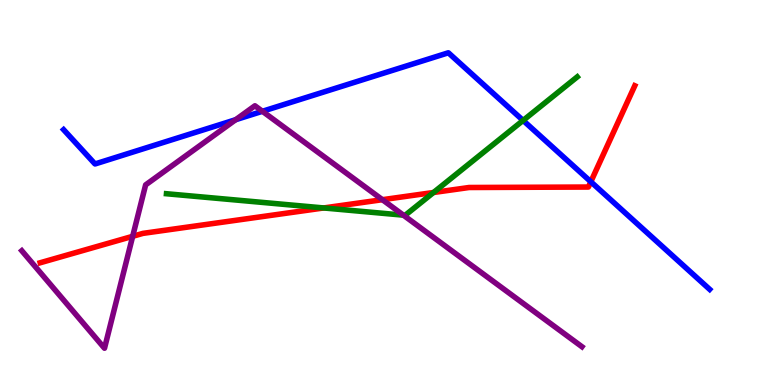[{'lines': ['blue', 'red'], 'intersections': [{'x': 7.62, 'y': 5.28}]}, {'lines': ['green', 'red'], 'intersections': [{'x': 4.18, 'y': 4.6}, {'x': 5.59, 'y': 5.0}]}, {'lines': ['purple', 'red'], 'intersections': [{'x': 1.71, 'y': 3.86}, {'x': 4.93, 'y': 4.81}]}, {'lines': ['blue', 'green'], 'intersections': [{'x': 6.75, 'y': 6.87}]}, {'lines': ['blue', 'purple'], 'intersections': [{'x': 3.04, 'y': 6.89}, {'x': 3.39, 'y': 7.11}]}, {'lines': ['green', 'purple'], 'intersections': [{'x': 5.2, 'y': 4.41}]}]